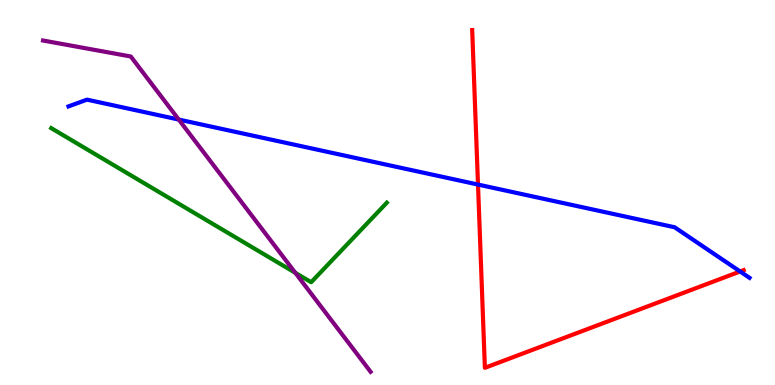[{'lines': ['blue', 'red'], 'intersections': [{'x': 6.17, 'y': 5.21}, {'x': 9.55, 'y': 2.95}]}, {'lines': ['green', 'red'], 'intersections': []}, {'lines': ['purple', 'red'], 'intersections': []}, {'lines': ['blue', 'green'], 'intersections': []}, {'lines': ['blue', 'purple'], 'intersections': [{'x': 2.31, 'y': 6.89}]}, {'lines': ['green', 'purple'], 'intersections': [{'x': 3.81, 'y': 2.91}]}]